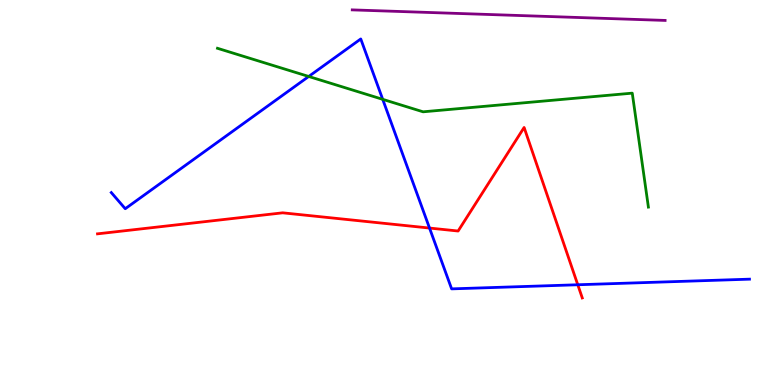[{'lines': ['blue', 'red'], 'intersections': [{'x': 5.54, 'y': 4.08}, {'x': 7.46, 'y': 2.6}]}, {'lines': ['green', 'red'], 'intersections': []}, {'lines': ['purple', 'red'], 'intersections': []}, {'lines': ['blue', 'green'], 'intersections': [{'x': 3.98, 'y': 8.01}, {'x': 4.94, 'y': 7.42}]}, {'lines': ['blue', 'purple'], 'intersections': []}, {'lines': ['green', 'purple'], 'intersections': []}]